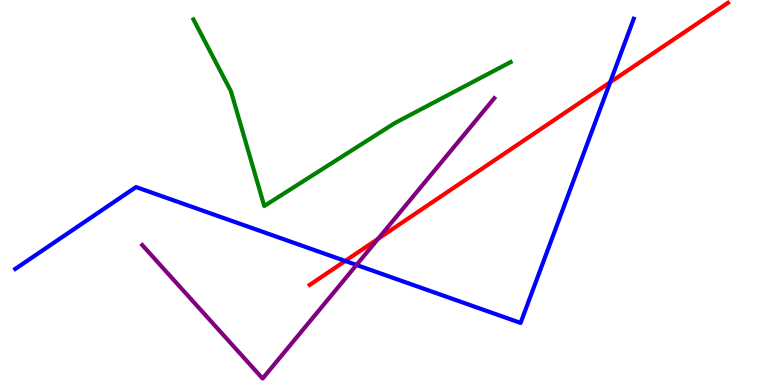[{'lines': ['blue', 'red'], 'intersections': [{'x': 4.45, 'y': 3.22}, {'x': 7.87, 'y': 7.86}]}, {'lines': ['green', 'red'], 'intersections': []}, {'lines': ['purple', 'red'], 'intersections': [{'x': 4.88, 'y': 3.8}]}, {'lines': ['blue', 'green'], 'intersections': []}, {'lines': ['blue', 'purple'], 'intersections': [{'x': 4.6, 'y': 3.12}]}, {'lines': ['green', 'purple'], 'intersections': []}]